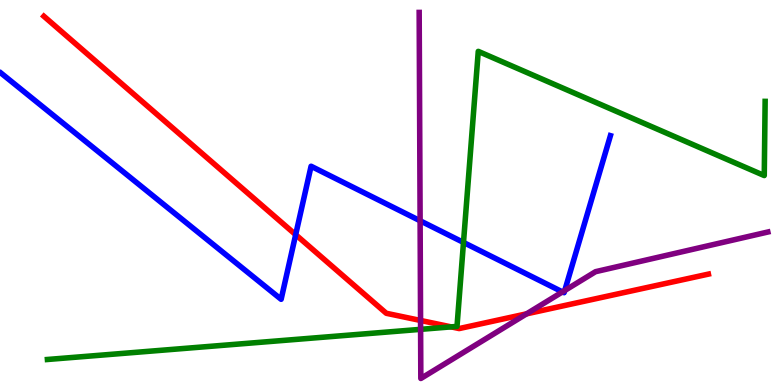[{'lines': ['blue', 'red'], 'intersections': [{'x': 3.82, 'y': 3.9}]}, {'lines': ['green', 'red'], 'intersections': [{'x': 5.82, 'y': 1.51}]}, {'lines': ['purple', 'red'], 'intersections': [{'x': 5.43, 'y': 1.68}, {'x': 6.79, 'y': 1.85}]}, {'lines': ['blue', 'green'], 'intersections': [{'x': 5.98, 'y': 3.7}]}, {'lines': ['blue', 'purple'], 'intersections': [{'x': 5.42, 'y': 4.27}, {'x': 7.26, 'y': 2.42}, {'x': 7.29, 'y': 2.45}]}, {'lines': ['green', 'purple'], 'intersections': [{'x': 5.43, 'y': 1.45}]}]